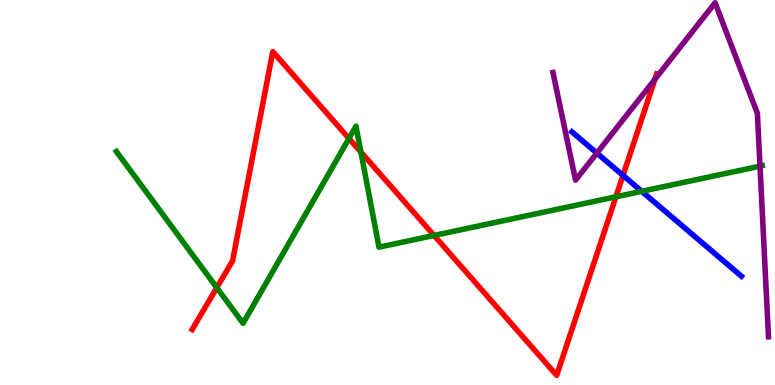[{'lines': ['blue', 'red'], 'intersections': [{'x': 8.04, 'y': 5.44}]}, {'lines': ['green', 'red'], 'intersections': [{'x': 2.8, 'y': 2.53}, {'x': 4.5, 'y': 6.4}, {'x': 4.66, 'y': 6.05}, {'x': 5.6, 'y': 3.88}, {'x': 7.95, 'y': 4.89}]}, {'lines': ['purple', 'red'], 'intersections': [{'x': 8.45, 'y': 7.94}]}, {'lines': ['blue', 'green'], 'intersections': [{'x': 8.28, 'y': 5.03}]}, {'lines': ['blue', 'purple'], 'intersections': [{'x': 7.7, 'y': 6.02}]}, {'lines': ['green', 'purple'], 'intersections': [{'x': 9.81, 'y': 5.68}]}]